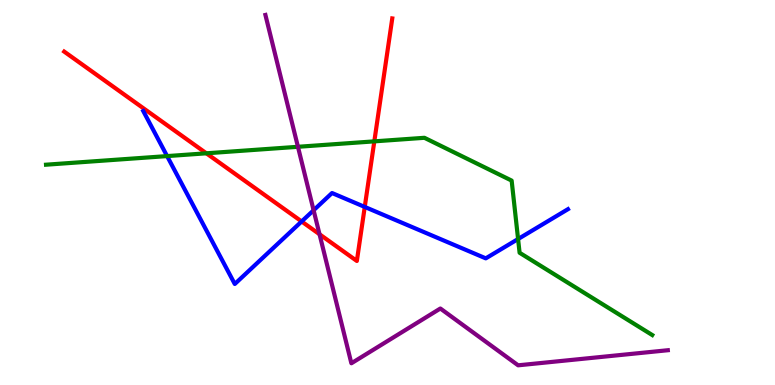[{'lines': ['blue', 'red'], 'intersections': [{'x': 3.89, 'y': 4.25}, {'x': 4.71, 'y': 4.63}]}, {'lines': ['green', 'red'], 'intersections': [{'x': 2.66, 'y': 6.02}, {'x': 4.83, 'y': 6.33}]}, {'lines': ['purple', 'red'], 'intersections': [{'x': 4.12, 'y': 3.92}]}, {'lines': ['blue', 'green'], 'intersections': [{'x': 2.16, 'y': 5.95}, {'x': 6.68, 'y': 3.79}]}, {'lines': ['blue', 'purple'], 'intersections': [{'x': 4.05, 'y': 4.54}]}, {'lines': ['green', 'purple'], 'intersections': [{'x': 3.84, 'y': 6.19}]}]